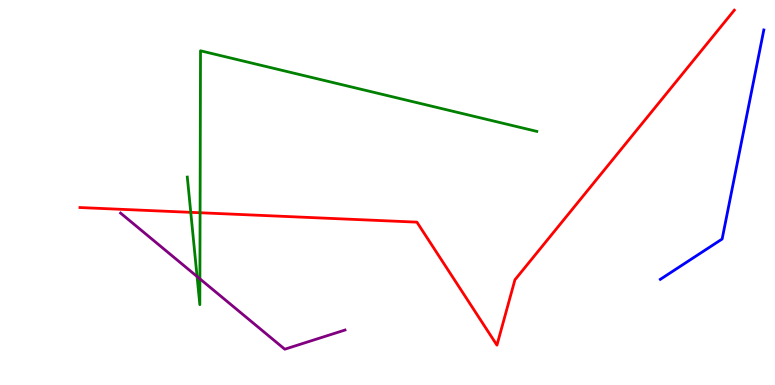[{'lines': ['blue', 'red'], 'intersections': []}, {'lines': ['green', 'red'], 'intersections': [{'x': 2.46, 'y': 4.48}, {'x': 2.58, 'y': 4.47}]}, {'lines': ['purple', 'red'], 'intersections': []}, {'lines': ['blue', 'green'], 'intersections': []}, {'lines': ['blue', 'purple'], 'intersections': []}, {'lines': ['green', 'purple'], 'intersections': [{'x': 2.54, 'y': 2.82}, {'x': 2.58, 'y': 2.76}]}]